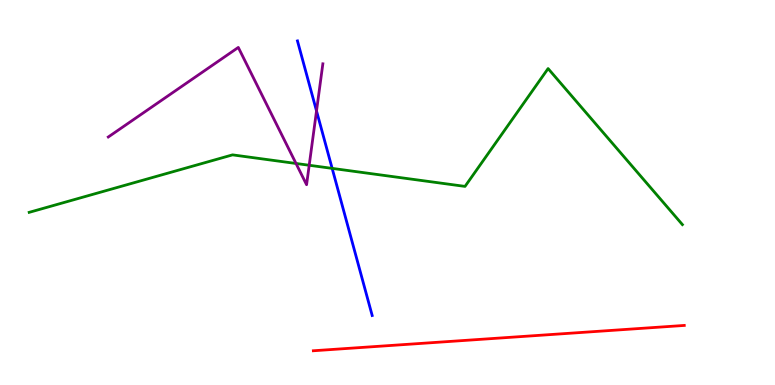[{'lines': ['blue', 'red'], 'intersections': []}, {'lines': ['green', 'red'], 'intersections': []}, {'lines': ['purple', 'red'], 'intersections': []}, {'lines': ['blue', 'green'], 'intersections': [{'x': 4.29, 'y': 5.63}]}, {'lines': ['blue', 'purple'], 'intersections': [{'x': 4.08, 'y': 7.12}]}, {'lines': ['green', 'purple'], 'intersections': [{'x': 3.82, 'y': 5.75}, {'x': 3.99, 'y': 5.71}]}]